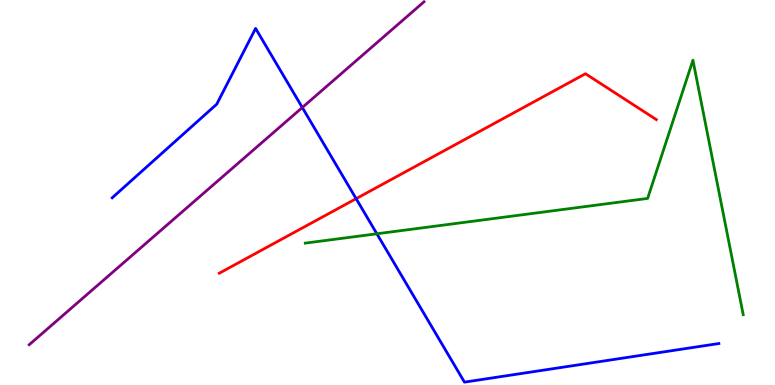[{'lines': ['blue', 'red'], 'intersections': [{'x': 4.6, 'y': 4.84}]}, {'lines': ['green', 'red'], 'intersections': []}, {'lines': ['purple', 'red'], 'intersections': []}, {'lines': ['blue', 'green'], 'intersections': [{'x': 4.86, 'y': 3.93}]}, {'lines': ['blue', 'purple'], 'intersections': [{'x': 3.9, 'y': 7.21}]}, {'lines': ['green', 'purple'], 'intersections': []}]